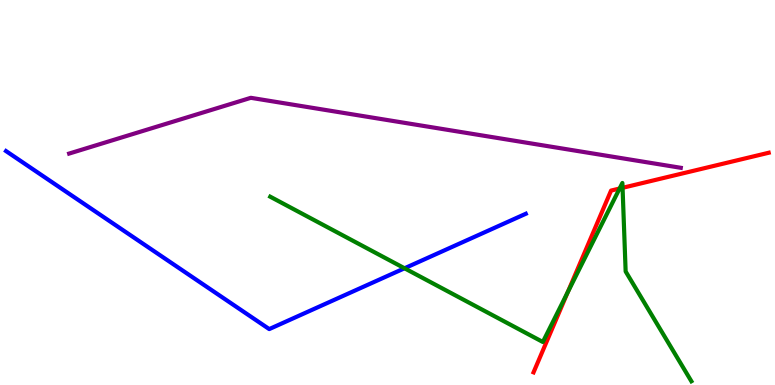[{'lines': ['blue', 'red'], 'intersections': []}, {'lines': ['green', 'red'], 'intersections': [{'x': 7.32, 'y': 2.41}, {'x': 7.99, 'y': 5.1}, {'x': 8.03, 'y': 5.12}]}, {'lines': ['purple', 'red'], 'intersections': []}, {'lines': ['blue', 'green'], 'intersections': [{'x': 5.22, 'y': 3.03}]}, {'lines': ['blue', 'purple'], 'intersections': []}, {'lines': ['green', 'purple'], 'intersections': []}]